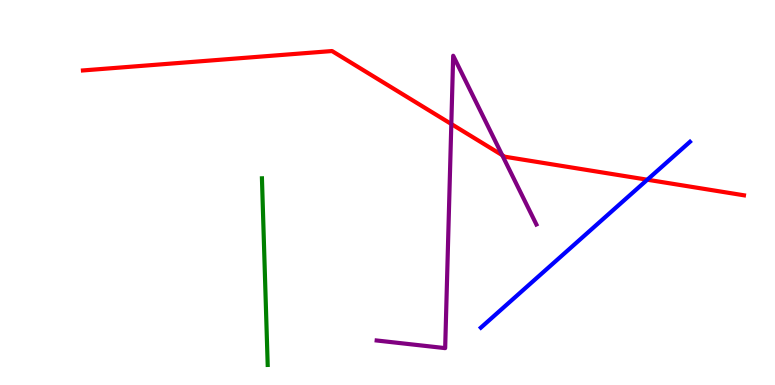[{'lines': ['blue', 'red'], 'intersections': [{'x': 8.35, 'y': 5.33}]}, {'lines': ['green', 'red'], 'intersections': []}, {'lines': ['purple', 'red'], 'intersections': [{'x': 5.82, 'y': 6.78}, {'x': 6.48, 'y': 5.97}]}, {'lines': ['blue', 'green'], 'intersections': []}, {'lines': ['blue', 'purple'], 'intersections': []}, {'lines': ['green', 'purple'], 'intersections': []}]